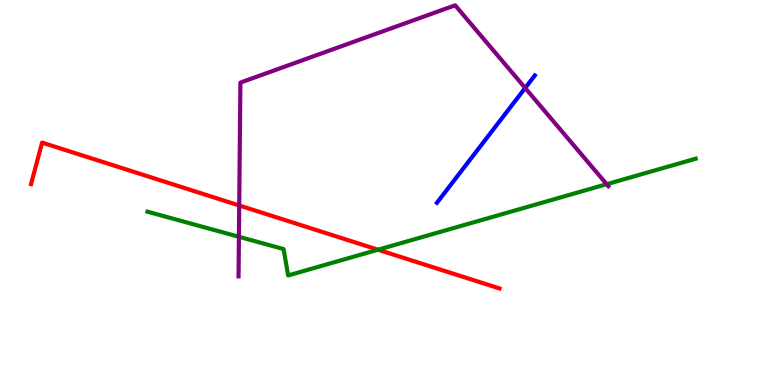[{'lines': ['blue', 'red'], 'intersections': []}, {'lines': ['green', 'red'], 'intersections': [{'x': 4.88, 'y': 3.51}]}, {'lines': ['purple', 'red'], 'intersections': [{'x': 3.09, 'y': 4.66}]}, {'lines': ['blue', 'green'], 'intersections': []}, {'lines': ['blue', 'purple'], 'intersections': [{'x': 6.78, 'y': 7.71}]}, {'lines': ['green', 'purple'], 'intersections': [{'x': 3.08, 'y': 3.85}, {'x': 7.83, 'y': 5.22}]}]